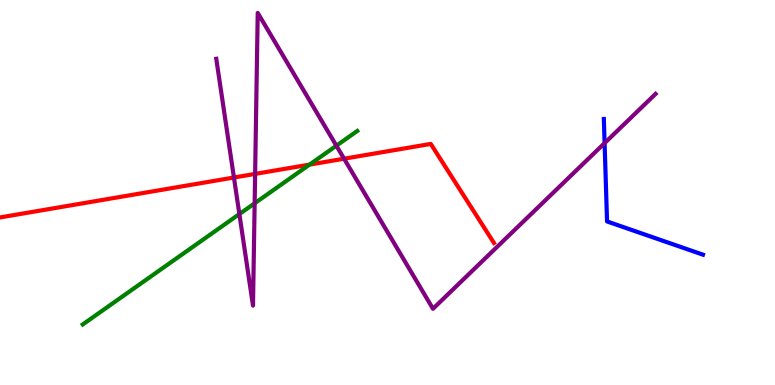[{'lines': ['blue', 'red'], 'intersections': []}, {'lines': ['green', 'red'], 'intersections': [{'x': 3.99, 'y': 5.72}]}, {'lines': ['purple', 'red'], 'intersections': [{'x': 3.02, 'y': 5.39}, {'x': 3.29, 'y': 5.48}, {'x': 4.44, 'y': 5.88}]}, {'lines': ['blue', 'green'], 'intersections': []}, {'lines': ['blue', 'purple'], 'intersections': [{'x': 7.8, 'y': 6.28}]}, {'lines': ['green', 'purple'], 'intersections': [{'x': 3.09, 'y': 4.44}, {'x': 3.29, 'y': 4.72}, {'x': 4.34, 'y': 6.22}]}]